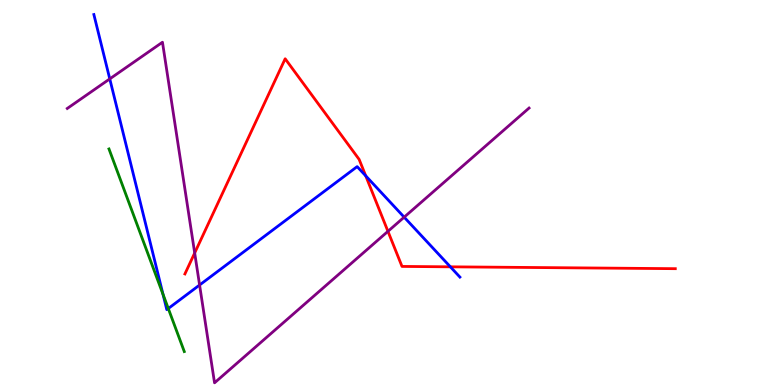[{'lines': ['blue', 'red'], 'intersections': [{'x': 4.72, 'y': 5.43}, {'x': 5.81, 'y': 3.07}]}, {'lines': ['green', 'red'], 'intersections': []}, {'lines': ['purple', 'red'], 'intersections': [{'x': 2.51, 'y': 3.43}, {'x': 5.01, 'y': 3.99}]}, {'lines': ['blue', 'green'], 'intersections': [{'x': 2.1, 'y': 2.36}, {'x': 2.17, 'y': 1.99}]}, {'lines': ['blue', 'purple'], 'intersections': [{'x': 1.42, 'y': 7.95}, {'x': 2.58, 'y': 2.6}, {'x': 5.22, 'y': 4.36}]}, {'lines': ['green', 'purple'], 'intersections': []}]